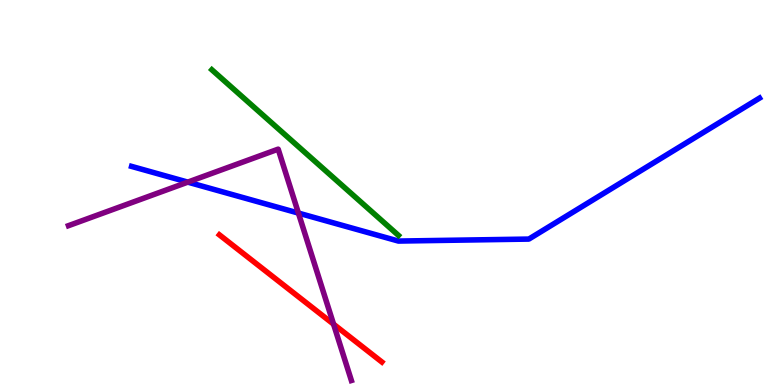[{'lines': ['blue', 'red'], 'intersections': []}, {'lines': ['green', 'red'], 'intersections': []}, {'lines': ['purple', 'red'], 'intersections': [{'x': 4.3, 'y': 1.58}]}, {'lines': ['blue', 'green'], 'intersections': []}, {'lines': ['blue', 'purple'], 'intersections': [{'x': 2.42, 'y': 5.27}, {'x': 3.85, 'y': 4.47}]}, {'lines': ['green', 'purple'], 'intersections': []}]